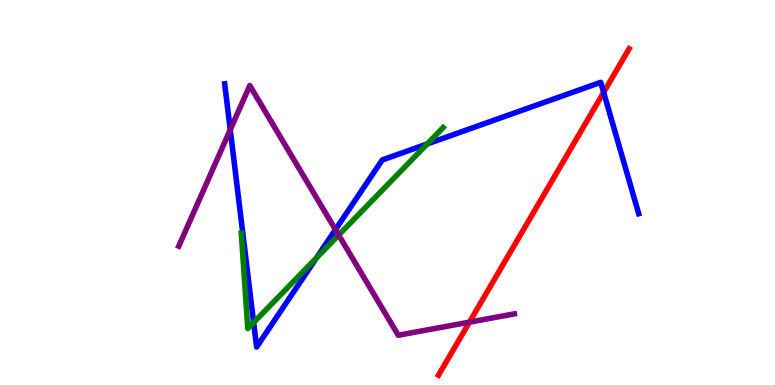[{'lines': ['blue', 'red'], 'intersections': [{'x': 7.79, 'y': 7.6}]}, {'lines': ['green', 'red'], 'intersections': []}, {'lines': ['purple', 'red'], 'intersections': [{'x': 6.06, 'y': 1.63}]}, {'lines': ['blue', 'green'], 'intersections': [{'x': 3.27, 'y': 1.62}, {'x': 4.08, 'y': 3.3}, {'x': 5.51, 'y': 6.26}]}, {'lines': ['blue', 'purple'], 'intersections': [{'x': 2.97, 'y': 6.63}, {'x': 4.33, 'y': 4.04}]}, {'lines': ['green', 'purple'], 'intersections': [{'x': 4.37, 'y': 3.9}]}]